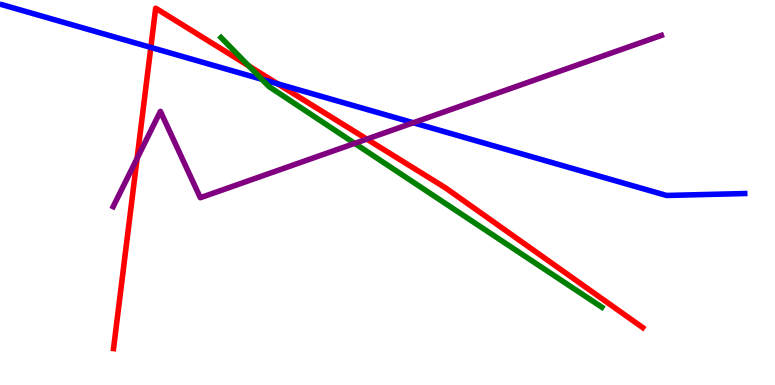[{'lines': ['blue', 'red'], 'intersections': [{'x': 1.95, 'y': 8.77}, {'x': 3.58, 'y': 7.82}]}, {'lines': ['green', 'red'], 'intersections': [{'x': 3.21, 'y': 8.29}]}, {'lines': ['purple', 'red'], 'intersections': [{'x': 1.77, 'y': 5.88}, {'x': 4.73, 'y': 6.39}]}, {'lines': ['blue', 'green'], 'intersections': [{'x': 3.38, 'y': 7.94}]}, {'lines': ['blue', 'purple'], 'intersections': [{'x': 5.33, 'y': 6.81}]}, {'lines': ['green', 'purple'], 'intersections': [{'x': 4.58, 'y': 6.28}]}]